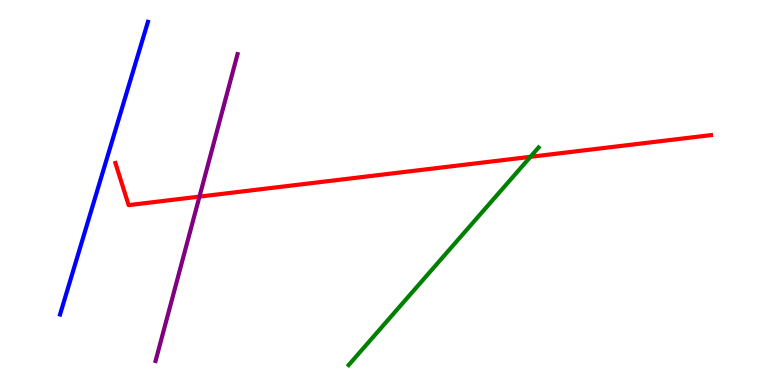[{'lines': ['blue', 'red'], 'intersections': []}, {'lines': ['green', 'red'], 'intersections': [{'x': 6.84, 'y': 5.93}]}, {'lines': ['purple', 'red'], 'intersections': [{'x': 2.57, 'y': 4.89}]}, {'lines': ['blue', 'green'], 'intersections': []}, {'lines': ['blue', 'purple'], 'intersections': []}, {'lines': ['green', 'purple'], 'intersections': []}]